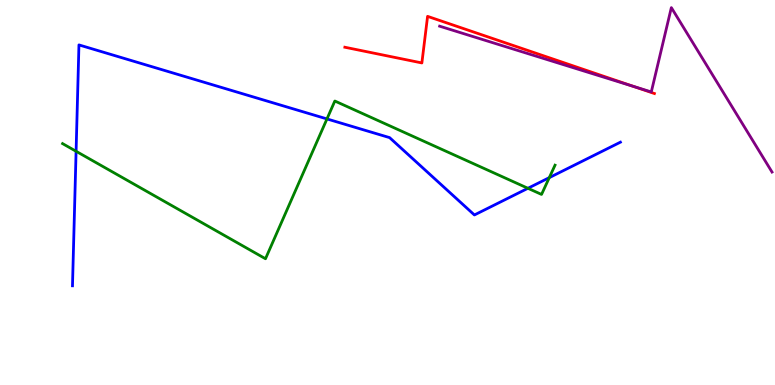[{'lines': ['blue', 'red'], 'intersections': []}, {'lines': ['green', 'red'], 'intersections': []}, {'lines': ['purple', 'red'], 'intersections': [{'x': 8.18, 'y': 7.75}]}, {'lines': ['blue', 'green'], 'intersections': [{'x': 0.982, 'y': 6.07}, {'x': 4.22, 'y': 6.91}, {'x': 6.81, 'y': 5.11}, {'x': 7.09, 'y': 5.39}]}, {'lines': ['blue', 'purple'], 'intersections': []}, {'lines': ['green', 'purple'], 'intersections': []}]